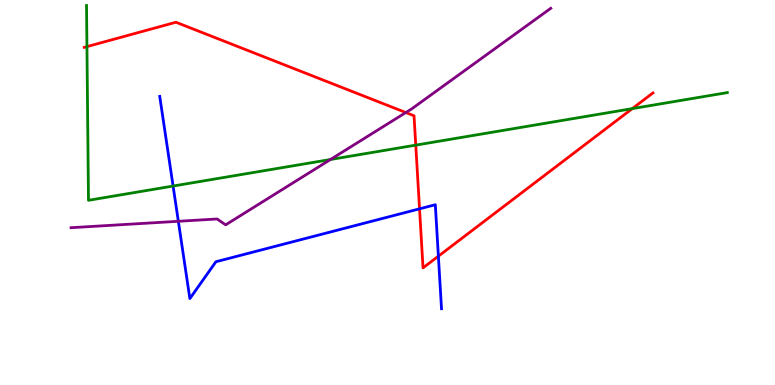[{'lines': ['blue', 'red'], 'intersections': [{'x': 5.41, 'y': 4.58}, {'x': 5.66, 'y': 3.35}]}, {'lines': ['green', 'red'], 'intersections': [{'x': 1.12, 'y': 8.79}, {'x': 5.36, 'y': 6.23}, {'x': 8.16, 'y': 7.18}]}, {'lines': ['purple', 'red'], 'intersections': [{'x': 5.24, 'y': 7.08}]}, {'lines': ['blue', 'green'], 'intersections': [{'x': 2.23, 'y': 5.17}]}, {'lines': ['blue', 'purple'], 'intersections': [{'x': 2.3, 'y': 4.25}]}, {'lines': ['green', 'purple'], 'intersections': [{'x': 4.26, 'y': 5.86}]}]